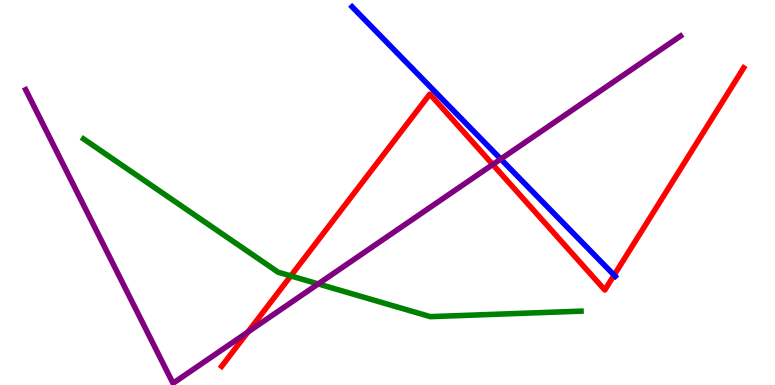[{'lines': ['blue', 'red'], 'intersections': [{'x': 7.92, 'y': 2.85}]}, {'lines': ['green', 'red'], 'intersections': [{'x': 3.75, 'y': 2.83}]}, {'lines': ['purple', 'red'], 'intersections': [{'x': 3.2, 'y': 1.38}, {'x': 6.36, 'y': 5.73}]}, {'lines': ['blue', 'green'], 'intersections': []}, {'lines': ['blue', 'purple'], 'intersections': [{'x': 6.46, 'y': 5.87}]}, {'lines': ['green', 'purple'], 'intersections': [{'x': 4.11, 'y': 2.63}]}]